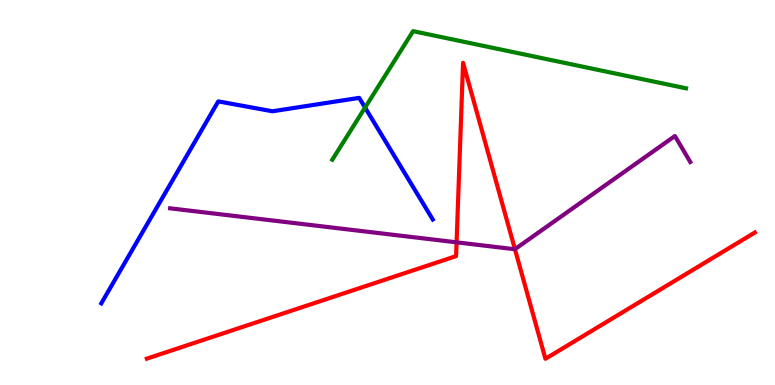[{'lines': ['blue', 'red'], 'intersections': []}, {'lines': ['green', 'red'], 'intersections': []}, {'lines': ['purple', 'red'], 'intersections': [{'x': 5.89, 'y': 3.71}, {'x': 6.64, 'y': 3.53}]}, {'lines': ['blue', 'green'], 'intersections': [{'x': 4.71, 'y': 7.21}]}, {'lines': ['blue', 'purple'], 'intersections': []}, {'lines': ['green', 'purple'], 'intersections': []}]